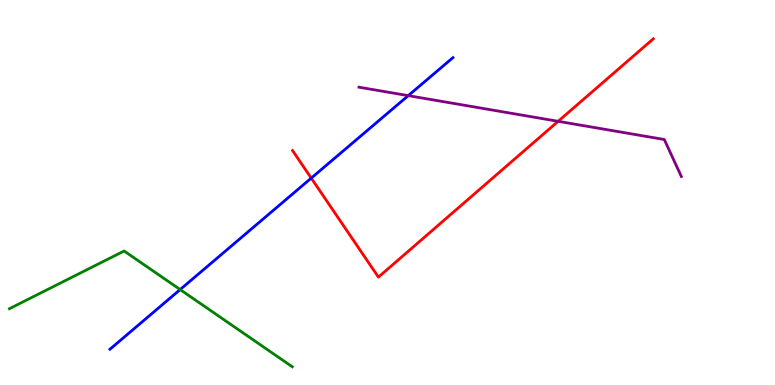[{'lines': ['blue', 'red'], 'intersections': [{'x': 4.02, 'y': 5.37}]}, {'lines': ['green', 'red'], 'intersections': []}, {'lines': ['purple', 'red'], 'intersections': [{'x': 7.2, 'y': 6.85}]}, {'lines': ['blue', 'green'], 'intersections': [{'x': 2.32, 'y': 2.48}]}, {'lines': ['blue', 'purple'], 'intersections': [{'x': 5.27, 'y': 7.52}]}, {'lines': ['green', 'purple'], 'intersections': []}]